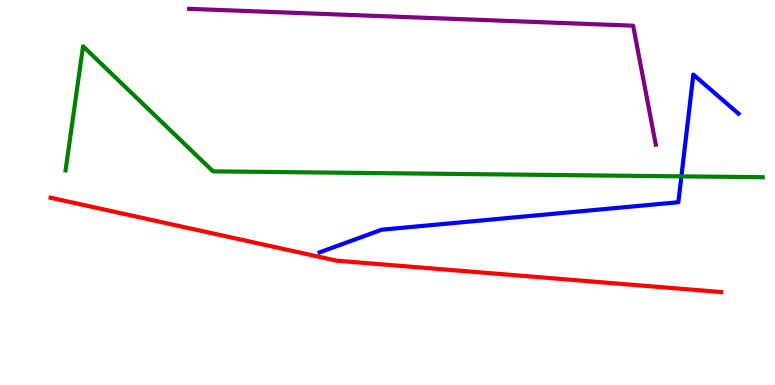[{'lines': ['blue', 'red'], 'intersections': []}, {'lines': ['green', 'red'], 'intersections': []}, {'lines': ['purple', 'red'], 'intersections': []}, {'lines': ['blue', 'green'], 'intersections': [{'x': 8.79, 'y': 5.42}]}, {'lines': ['blue', 'purple'], 'intersections': []}, {'lines': ['green', 'purple'], 'intersections': []}]